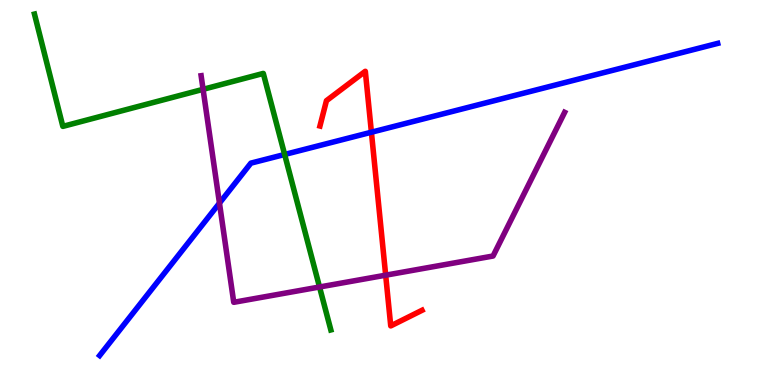[{'lines': ['blue', 'red'], 'intersections': [{'x': 4.79, 'y': 6.57}]}, {'lines': ['green', 'red'], 'intersections': []}, {'lines': ['purple', 'red'], 'intersections': [{'x': 4.98, 'y': 2.85}]}, {'lines': ['blue', 'green'], 'intersections': [{'x': 3.67, 'y': 5.99}]}, {'lines': ['blue', 'purple'], 'intersections': [{'x': 2.83, 'y': 4.72}]}, {'lines': ['green', 'purple'], 'intersections': [{'x': 2.62, 'y': 7.68}, {'x': 4.12, 'y': 2.55}]}]